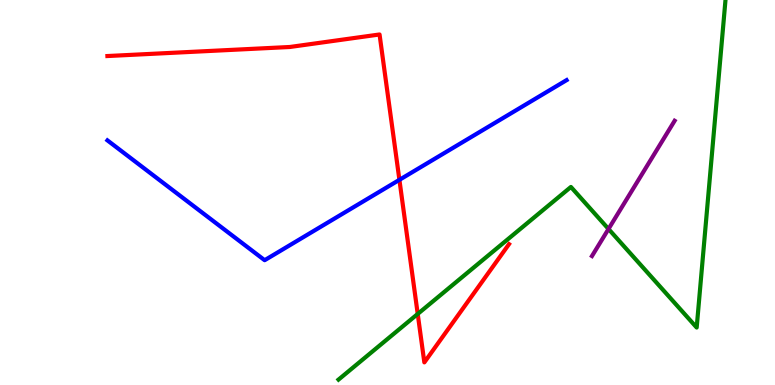[{'lines': ['blue', 'red'], 'intersections': [{'x': 5.15, 'y': 5.33}]}, {'lines': ['green', 'red'], 'intersections': [{'x': 5.39, 'y': 1.85}]}, {'lines': ['purple', 'red'], 'intersections': []}, {'lines': ['blue', 'green'], 'intersections': []}, {'lines': ['blue', 'purple'], 'intersections': []}, {'lines': ['green', 'purple'], 'intersections': [{'x': 7.85, 'y': 4.05}]}]